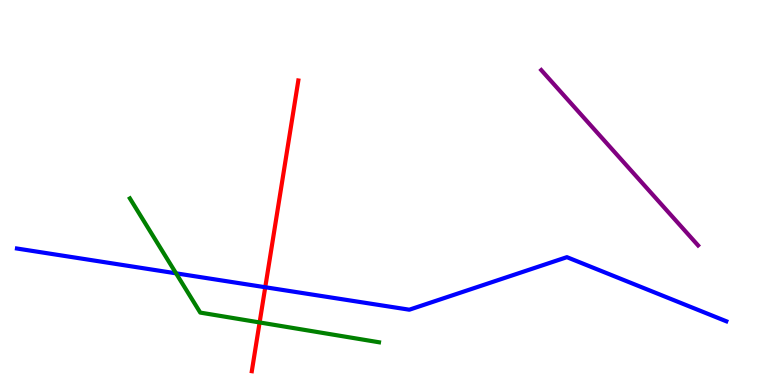[{'lines': ['blue', 'red'], 'intersections': [{'x': 3.42, 'y': 2.54}]}, {'lines': ['green', 'red'], 'intersections': [{'x': 3.35, 'y': 1.62}]}, {'lines': ['purple', 'red'], 'intersections': []}, {'lines': ['blue', 'green'], 'intersections': [{'x': 2.27, 'y': 2.9}]}, {'lines': ['blue', 'purple'], 'intersections': []}, {'lines': ['green', 'purple'], 'intersections': []}]